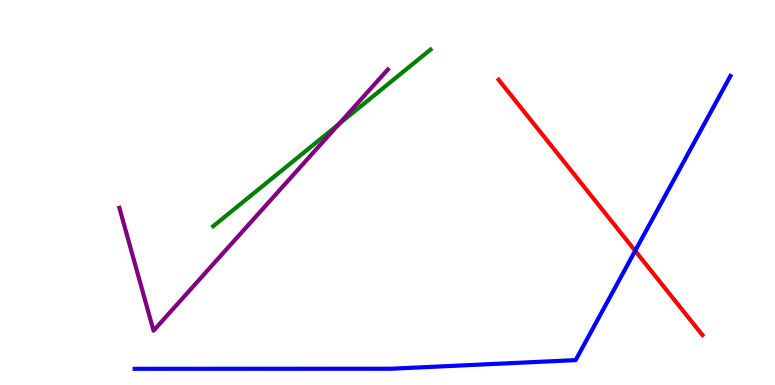[{'lines': ['blue', 'red'], 'intersections': [{'x': 8.2, 'y': 3.49}]}, {'lines': ['green', 'red'], 'intersections': []}, {'lines': ['purple', 'red'], 'intersections': []}, {'lines': ['blue', 'green'], 'intersections': []}, {'lines': ['blue', 'purple'], 'intersections': []}, {'lines': ['green', 'purple'], 'intersections': [{'x': 4.37, 'y': 6.78}]}]